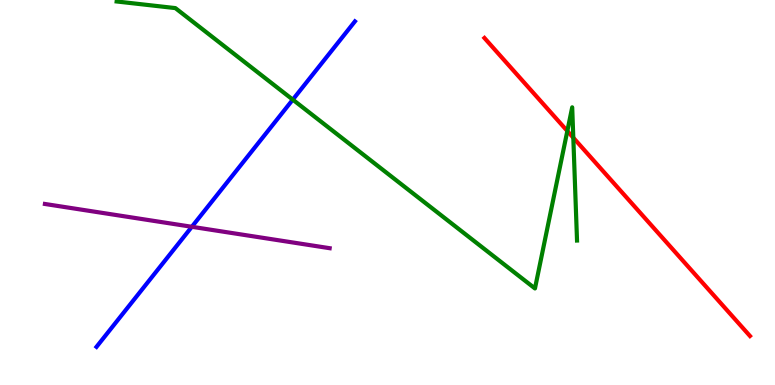[{'lines': ['blue', 'red'], 'intersections': []}, {'lines': ['green', 'red'], 'intersections': [{'x': 7.32, 'y': 6.6}, {'x': 7.4, 'y': 6.42}]}, {'lines': ['purple', 'red'], 'intersections': []}, {'lines': ['blue', 'green'], 'intersections': [{'x': 3.78, 'y': 7.41}]}, {'lines': ['blue', 'purple'], 'intersections': [{'x': 2.48, 'y': 4.11}]}, {'lines': ['green', 'purple'], 'intersections': []}]